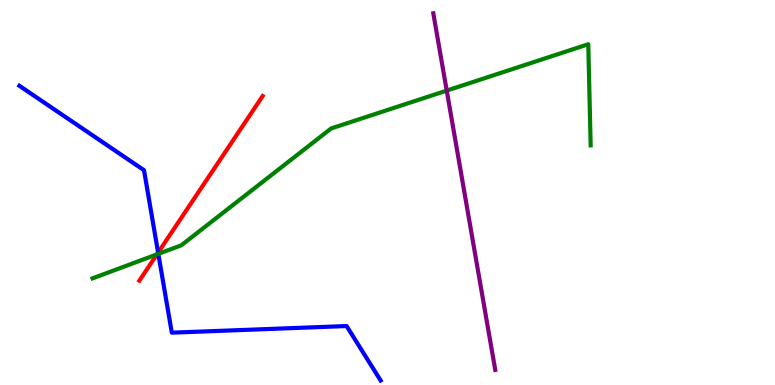[{'lines': ['blue', 'red'], 'intersections': [{'x': 2.04, 'y': 3.44}]}, {'lines': ['green', 'red'], 'intersections': [{'x': 2.02, 'y': 3.39}]}, {'lines': ['purple', 'red'], 'intersections': []}, {'lines': ['blue', 'green'], 'intersections': [{'x': 2.04, 'y': 3.41}]}, {'lines': ['blue', 'purple'], 'intersections': []}, {'lines': ['green', 'purple'], 'intersections': [{'x': 5.76, 'y': 7.65}]}]